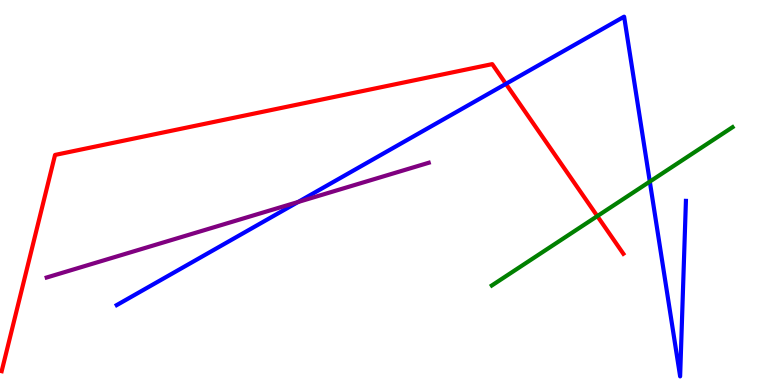[{'lines': ['blue', 'red'], 'intersections': [{'x': 6.53, 'y': 7.82}]}, {'lines': ['green', 'red'], 'intersections': [{'x': 7.71, 'y': 4.39}]}, {'lines': ['purple', 'red'], 'intersections': []}, {'lines': ['blue', 'green'], 'intersections': [{'x': 8.38, 'y': 5.28}]}, {'lines': ['blue', 'purple'], 'intersections': [{'x': 3.85, 'y': 4.75}]}, {'lines': ['green', 'purple'], 'intersections': []}]